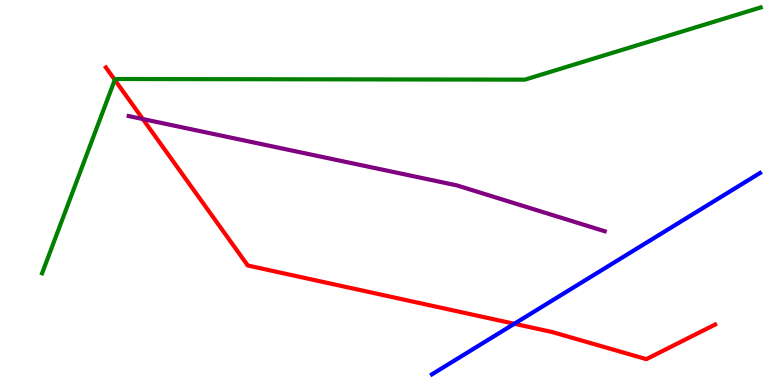[{'lines': ['blue', 'red'], 'intersections': [{'x': 6.64, 'y': 1.59}]}, {'lines': ['green', 'red'], 'intersections': [{'x': 1.48, 'y': 7.93}]}, {'lines': ['purple', 'red'], 'intersections': [{'x': 1.84, 'y': 6.91}]}, {'lines': ['blue', 'green'], 'intersections': []}, {'lines': ['blue', 'purple'], 'intersections': []}, {'lines': ['green', 'purple'], 'intersections': []}]